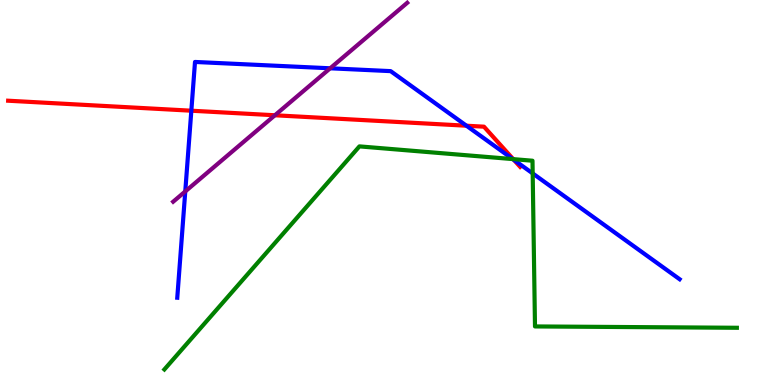[{'lines': ['blue', 'red'], 'intersections': [{'x': 2.47, 'y': 7.12}, {'x': 6.02, 'y': 6.73}, {'x': 6.63, 'y': 5.85}]}, {'lines': ['green', 'red'], 'intersections': [{'x': 6.62, 'y': 5.87}]}, {'lines': ['purple', 'red'], 'intersections': [{'x': 3.55, 'y': 7.01}]}, {'lines': ['blue', 'green'], 'intersections': [{'x': 6.62, 'y': 5.87}, {'x': 6.87, 'y': 5.5}]}, {'lines': ['blue', 'purple'], 'intersections': [{'x': 2.39, 'y': 5.03}, {'x': 4.26, 'y': 8.23}]}, {'lines': ['green', 'purple'], 'intersections': []}]